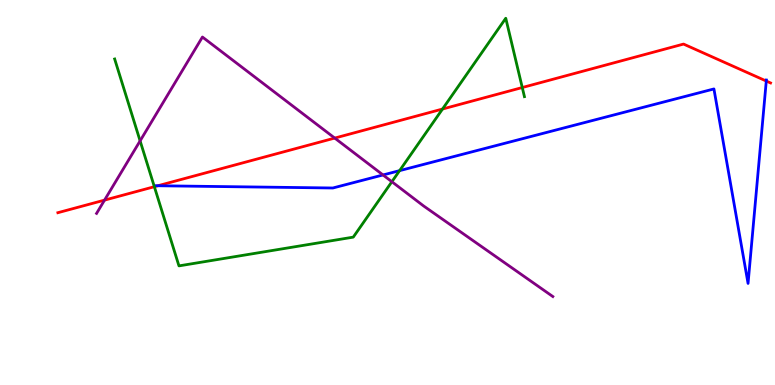[{'lines': ['blue', 'red'], 'intersections': [{'x': 2.04, 'y': 5.18}, {'x': 9.89, 'y': 7.9}]}, {'lines': ['green', 'red'], 'intersections': [{'x': 1.99, 'y': 5.15}, {'x': 5.71, 'y': 7.17}, {'x': 6.74, 'y': 7.73}]}, {'lines': ['purple', 'red'], 'intersections': [{'x': 1.35, 'y': 4.8}, {'x': 4.32, 'y': 6.41}]}, {'lines': ['blue', 'green'], 'intersections': [{'x': 5.16, 'y': 5.57}]}, {'lines': ['blue', 'purple'], 'intersections': [{'x': 4.94, 'y': 5.46}]}, {'lines': ['green', 'purple'], 'intersections': [{'x': 1.81, 'y': 6.34}, {'x': 5.06, 'y': 5.28}]}]